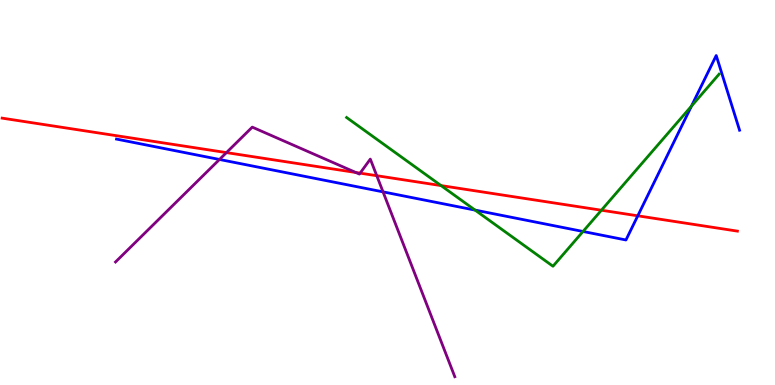[{'lines': ['blue', 'red'], 'intersections': [{'x': 8.23, 'y': 4.39}]}, {'lines': ['green', 'red'], 'intersections': [{'x': 5.69, 'y': 5.18}, {'x': 7.76, 'y': 4.54}]}, {'lines': ['purple', 'red'], 'intersections': [{'x': 2.92, 'y': 6.04}, {'x': 4.59, 'y': 5.52}, {'x': 4.65, 'y': 5.5}, {'x': 4.86, 'y': 5.44}]}, {'lines': ['blue', 'green'], 'intersections': [{'x': 6.13, 'y': 4.54}, {'x': 7.52, 'y': 3.99}, {'x': 8.92, 'y': 7.24}]}, {'lines': ['blue', 'purple'], 'intersections': [{'x': 2.83, 'y': 5.86}, {'x': 4.94, 'y': 5.02}]}, {'lines': ['green', 'purple'], 'intersections': []}]